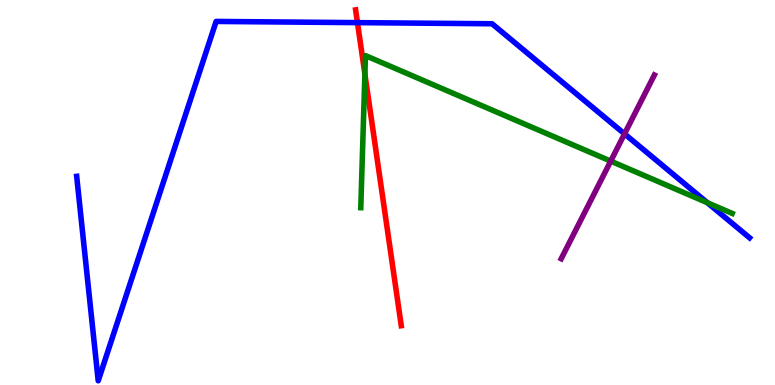[{'lines': ['blue', 'red'], 'intersections': [{'x': 4.61, 'y': 9.41}]}, {'lines': ['green', 'red'], 'intersections': [{'x': 4.71, 'y': 8.08}]}, {'lines': ['purple', 'red'], 'intersections': []}, {'lines': ['blue', 'green'], 'intersections': [{'x': 9.13, 'y': 4.73}]}, {'lines': ['blue', 'purple'], 'intersections': [{'x': 8.06, 'y': 6.52}]}, {'lines': ['green', 'purple'], 'intersections': [{'x': 7.88, 'y': 5.81}]}]